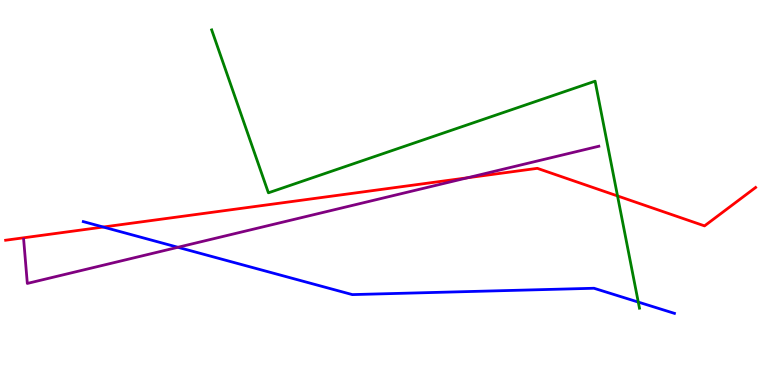[{'lines': ['blue', 'red'], 'intersections': [{'x': 1.33, 'y': 4.1}]}, {'lines': ['green', 'red'], 'intersections': [{'x': 7.97, 'y': 4.91}]}, {'lines': ['purple', 'red'], 'intersections': [{'x': 6.03, 'y': 5.38}]}, {'lines': ['blue', 'green'], 'intersections': [{'x': 8.24, 'y': 2.15}]}, {'lines': ['blue', 'purple'], 'intersections': [{'x': 2.3, 'y': 3.58}]}, {'lines': ['green', 'purple'], 'intersections': []}]